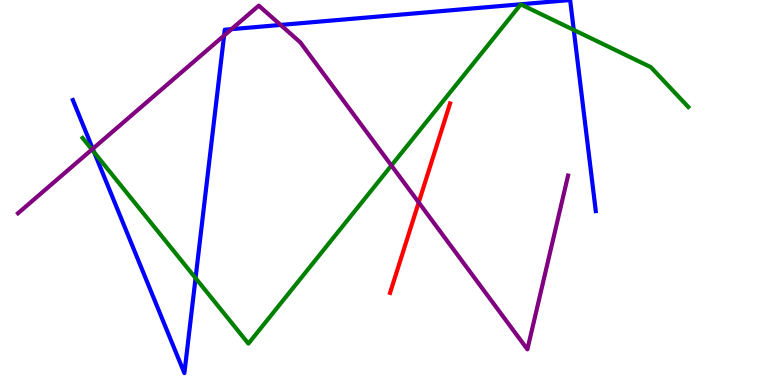[{'lines': ['blue', 'red'], 'intersections': []}, {'lines': ['green', 'red'], 'intersections': []}, {'lines': ['purple', 'red'], 'intersections': [{'x': 5.4, 'y': 4.74}]}, {'lines': ['blue', 'green'], 'intersections': [{'x': 1.22, 'y': 6.04}, {'x': 2.52, 'y': 2.78}, {'x': 7.4, 'y': 9.22}]}, {'lines': ['blue', 'purple'], 'intersections': [{'x': 1.2, 'y': 6.14}, {'x': 2.89, 'y': 9.08}, {'x': 2.99, 'y': 9.24}, {'x': 3.62, 'y': 9.35}]}, {'lines': ['green', 'purple'], 'intersections': [{'x': 1.19, 'y': 6.12}, {'x': 5.05, 'y': 5.7}]}]